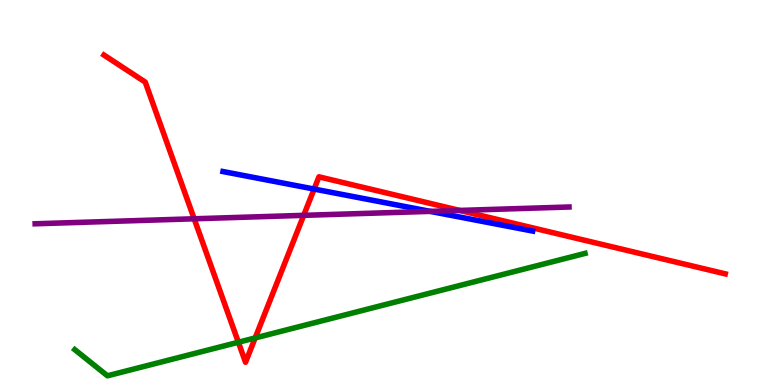[{'lines': ['blue', 'red'], 'intersections': [{'x': 4.05, 'y': 5.09}]}, {'lines': ['green', 'red'], 'intersections': [{'x': 3.08, 'y': 1.11}, {'x': 3.29, 'y': 1.22}]}, {'lines': ['purple', 'red'], 'intersections': [{'x': 2.51, 'y': 4.32}, {'x': 3.92, 'y': 4.41}, {'x': 5.93, 'y': 4.53}]}, {'lines': ['blue', 'green'], 'intersections': []}, {'lines': ['blue', 'purple'], 'intersections': [{'x': 5.55, 'y': 4.51}]}, {'lines': ['green', 'purple'], 'intersections': []}]